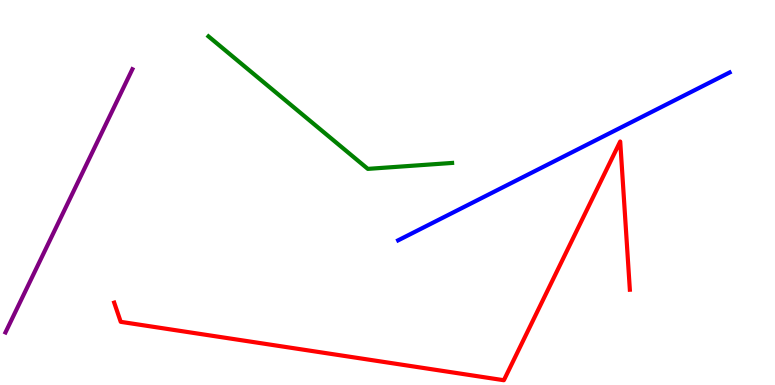[{'lines': ['blue', 'red'], 'intersections': []}, {'lines': ['green', 'red'], 'intersections': []}, {'lines': ['purple', 'red'], 'intersections': []}, {'lines': ['blue', 'green'], 'intersections': []}, {'lines': ['blue', 'purple'], 'intersections': []}, {'lines': ['green', 'purple'], 'intersections': []}]